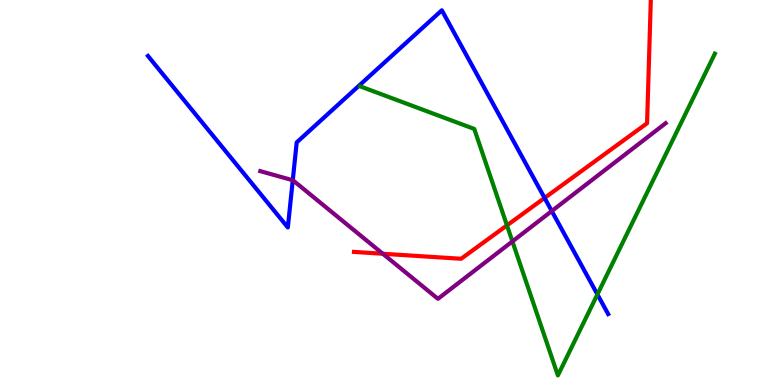[{'lines': ['blue', 'red'], 'intersections': [{'x': 7.03, 'y': 4.86}]}, {'lines': ['green', 'red'], 'intersections': [{'x': 6.54, 'y': 4.15}]}, {'lines': ['purple', 'red'], 'intersections': [{'x': 4.94, 'y': 3.41}]}, {'lines': ['blue', 'green'], 'intersections': [{'x': 7.71, 'y': 2.35}]}, {'lines': ['blue', 'purple'], 'intersections': [{'x': 3.78, 'y': 5.32}, {'x': 7.12, 'y': 4.52}]}, {'lines': ['green', 'purple'], 'intersections': [{'x': 6.61, 'y': 3.73}]}]